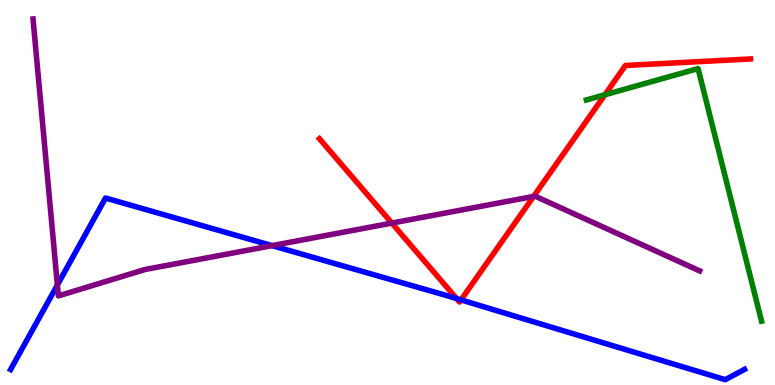[{'lines': ['blue', 'red'], 'intersections': [{'x': 5.89, 'y': 2.25}, {'x': 5.95, 'y': 2.21}]}, {'lines': ['green', 'red'], 'intersections': [{'x': 7.81, 'y': 7.54}]}, {'lines': ['purple', 'red'], 'intersections': [{'x': 5.06, 'y': 4.21}, {'x': 6.89, 'y': 4.9}]}, {'lines': ['blue', 'green'], 'intersections': []}, {'lines': ['blue', 'purple'], 'intersections': [{'x': 0.74, 'y': 2.6}, {'x': 3.51, 'y': 3.62}]}, {'lines': ['green', 'purple'], 'intersections': []}]